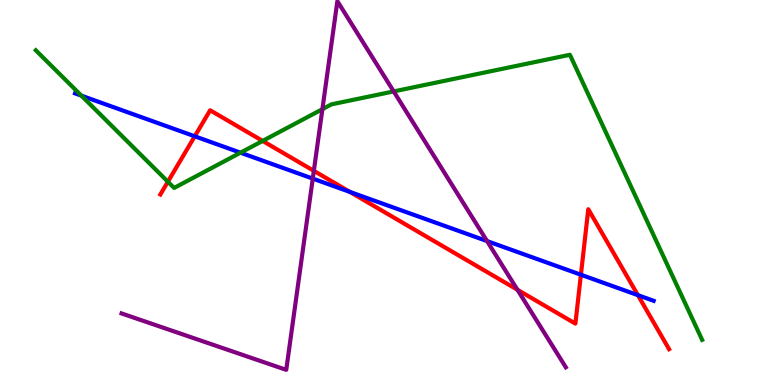[{'lines': ['blue', 'red'], 'intersections': [{'x': 2.51, 'y': 6.46}, {'x': 4.52, 'y': 5.01}, {'x': 7.5, 'y': 2.86}, {'x': 8.23, 'y': 2.33}]}, {'lines': ['green', 'red'], 'intersections': [{'x': 2.17, 'y': 5.28}, {'x': 3.39, 'y': 6.34}]}, {'lines': ['purple', 'red'], 'intersections': [{'x': 4.05, 'y': 5.56}, {'x': 6.68, 'y': 2.47}]}, {'lines': ['blue', 'green'], 'intersections': [{'x': 1.05, 'y': 7.52}, {'x': 3.1, 'y': 6.03}]}, {'lines': ['blue', 'purple'], 'intersections': [{'x': 4.04, 'y': 5.36}, {'x': 6.28, 'y': 3.74}]}, {'lines': ['green', 'purple'], 'intersections': [{'x': 4.16, 'y': 7.16}, {'x': 5.08, 'y': 7.63}]}]